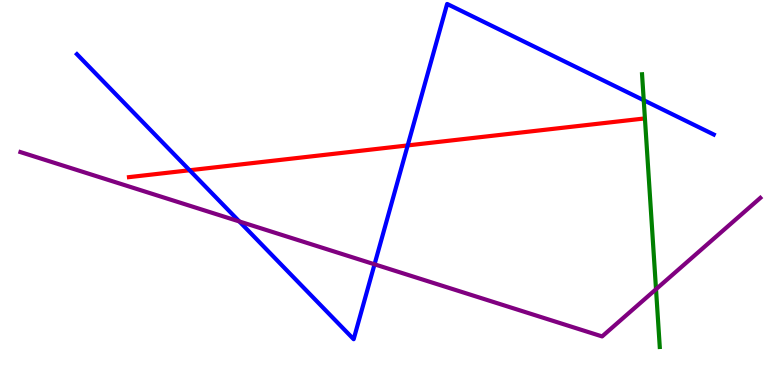[{'lines': ['blue', 'red'], 'intersections': [{'x': 2.45, 'y': 5.58}, {'x': 5.26, 'y': 6.22}]}, {'lines': ['green', 'red'], 'intersections': []}, {'lines': ['purple', 'red'], 'intersections': []}, {'lines': ['blue', 'green'], 'intersections': [{'x': 8.31, 'y': 7.4}]}, {'lines': ['blue', 'purple'], 'intersections': [{'x': 3.09, 'y': 4.25}, {'x': 4.83, 'y': 3.13}]}, {'lines': ['green', 'purple'], 'intersections': [{'x': 8.46, 'y': 2.49}]}]